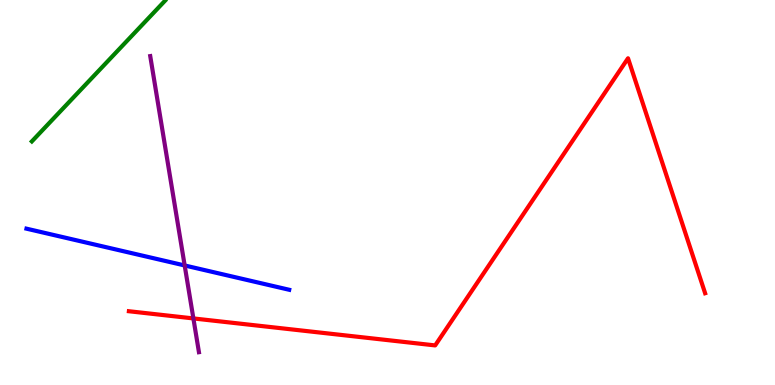[{'lines': ['blue', 'red'], 'intersections': []}, {'lines': ['green', 'red'], 'intersections': []}, {'lines': ['purple', 'red'], 'intersections': [{'x': 2.5, 'y': 1.73}]}, {'lines': ['blue', 'green'], 'intersections': []}, {'lines': ['blue', 'purple'], 'intersections': [{'x': 2.38, 'y': 3.1}]}, {'lines': ['green', 'purple'], 'intersections': []}]